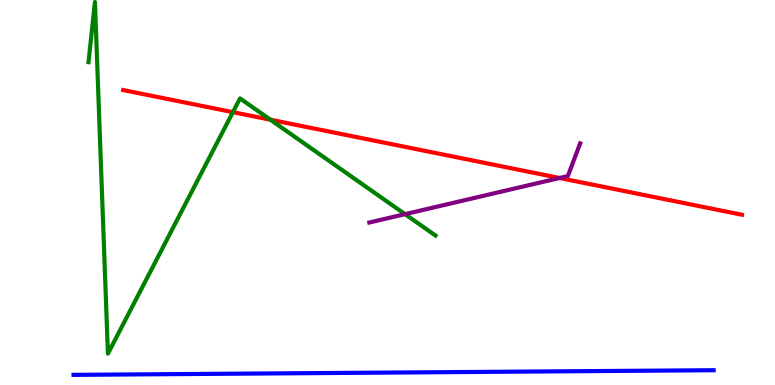[{'lines': ['blue', 'red'], 'intersections': []}, {'lines': ['green', 'red'], 'intersections': [{'x': 3.01, 'y': 7.09}, {'x': 3.49, 'y': 6.89}]}, {'lines': ['purple', 'red'], 'intersections': [{'x': 7.22, 'y': 5.38}]}, {'lines': ['blue', 'green'], 'intersections': []}, {'lines': ['blue', 'purple'], 'intersections': []}, {'lines': ['green', 'purple'], 'intersections': [{'x': 5.23, 'y': 4.44}]}]